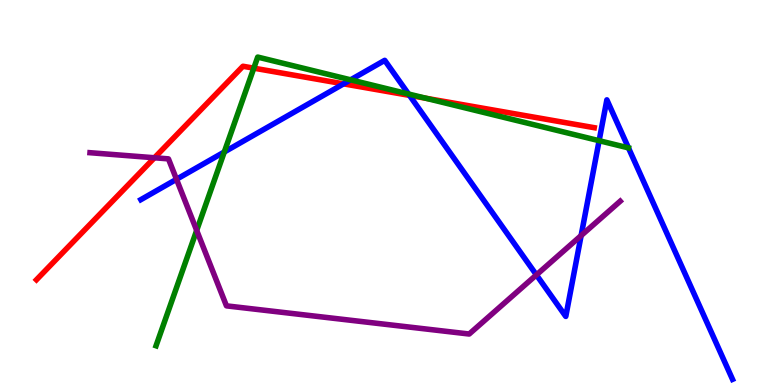[{'lines': ['blue', 'red'], 'intersections': [{'x': 4.43, 'y': 7.82}, {'x': 5.28, 'y': 7.52}]}, {'lines': ['green', 'red'], 'intersections': [{'x': 3.27, 'y': 8.23}, {'x': 5.49, 'y': 7.45}]}, {'lines': ['purple', 'red'], 'intersections': [{'x': 1.99, 'y': 5.9}]}, {'lines': ['blue', 'green'], 'intersections': [{'x': 2.89, 'y': 6.05}, {'x': 4.52, 'y': 7.93}, {'x': 5.27, 'y': 7.56}, {'x': 7.73, 'y': 6.35}]}, {'lines': ['blue', 'purple'], 'intersections': [{'x': 2.28, 'y': 5.34}, {'x': 6.92, 'y': 2.86}, {'x': 7.5, 'y': 3.88}]}, {'lines': ['green', 'purple'], 'intersections': [{'x': 2.54, 'y': 4.02}]}]